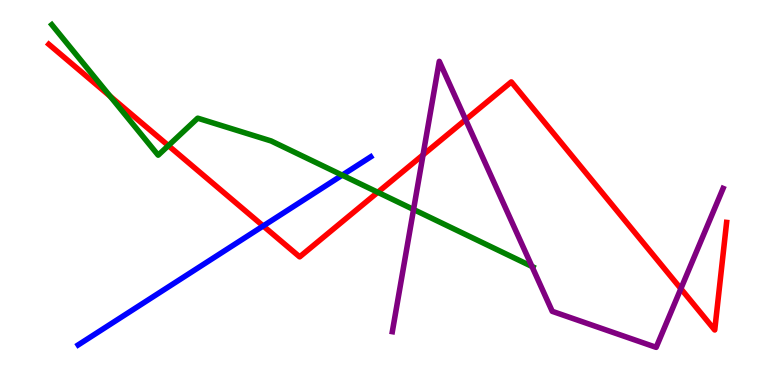[{'lines': ['blue', 'red'], 'intersections': [{'x': 3.4, 'y': 4.13}]}, {'lines': ['green', 'red'], 'intersections': [{'x': 1.42, 'y': 7.5}, {'x': 2.17, 'y': 6.22}, {'x': 4.87, 'y': 5.01}]}, {'lines': ['purple', 'red'], 'intersections': [{'x': 5.46, 'y': 5.98}, {'x': 6.01, 'y': 6.89}, {'x': 8.79, 'y': 2.5}]}, {'lines': ['blue', 'green'], 'intersections': [{'x': 4.42, 'y': 5.45}]}, {'lines': ['blue', 'purple'], 'intersections': []}, {'lines': ['green', 'purple'], 'intersections': [{'x': 5.34, 'y': 4.56}, {'x': 6.86, 'y': 3.08}]}]